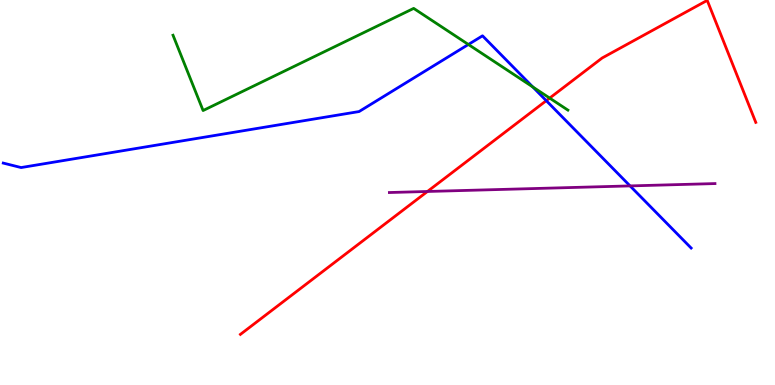[{'lines': ['blue', 'red'], 'intersections': [{'x': 7.05, 'y': 7.38}]}, {'lines': ['green', 'red'], 'intersections': [{'x': 7.09, 'y': 7.45}]}, {'lines': ['purple', 'red'], 'intersections': [{'x': 5.52, 'y': 5.03}]}, {'lines': ['blue', 'green'], 'intersections': [{'x': 6.04, 'y': 8.84}, {'x': 6.87, 'y': 7.74}]}, {'lines': ['blue', 'purple'], 'intersections': [{'x': 8.13, 'y': 5.17}]}, {'lines': ['green', 'purple'], 'intersections': []}]